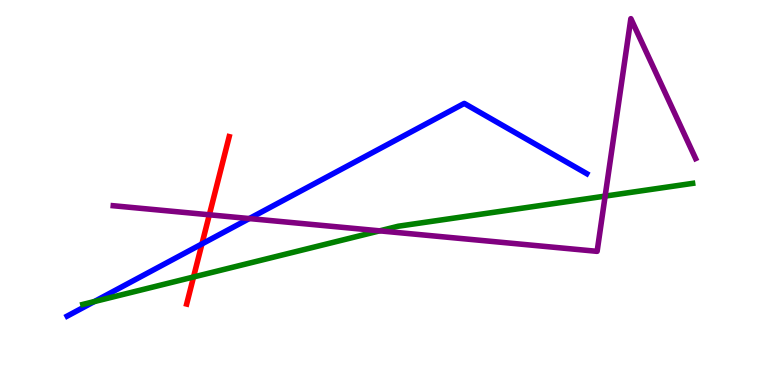[{'lines': ['blue', 'red'], 'intersections': [{'x': 2.61, 'y': 3.66}]}, {'lines': ['green', 'red'], 'intersections': [{'x': 2.5, 'y': 2.81}]}, {'lines': ['purple', 'red'], 'intersections': [{'x': 2.7, 'y': 4.42}]}, {'lines': ['blue', 'green'], 'intersections': [{'x': 1.22, 'y': 2.17}]}, {'lines': ['blue', 'purple'], 'intersections': [{'x': 3.22, 'y': 4.32}]}, {'lines': ['green', 'purple'], 'intersections': [{'x': 4.9, 'y': 4.0}, {'x': 7.81, 'y': 4.91}]}]